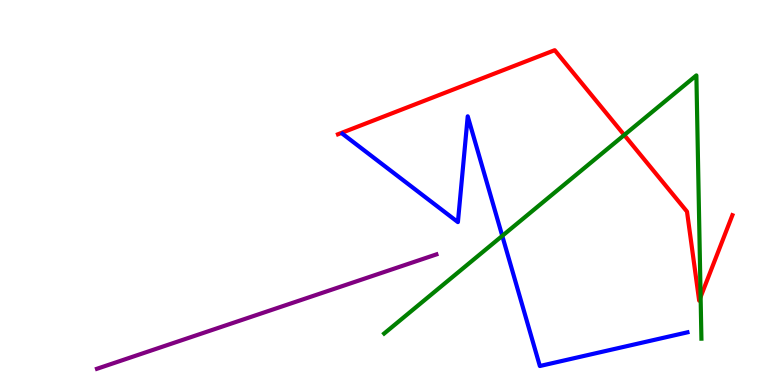[{'lines': ['blue', 'red'], 'intersections': []}, {'lines': ['green', 'red'], 'intersections': [{'x': 8.05, 'y': 6.49}, {'x': 9.04, 'y': 2.29}]}, {'lines': ['purple', 'red'], 'intersections': []}, {'lines': ['blue', 'green'], 'intersections': [{'x': 6.48, 'y': 3.87}]}, {'lines': ['blue', 'purple'], 'intersections': []}, {'lines': ['green', 'purple'], 'intersections': []}]